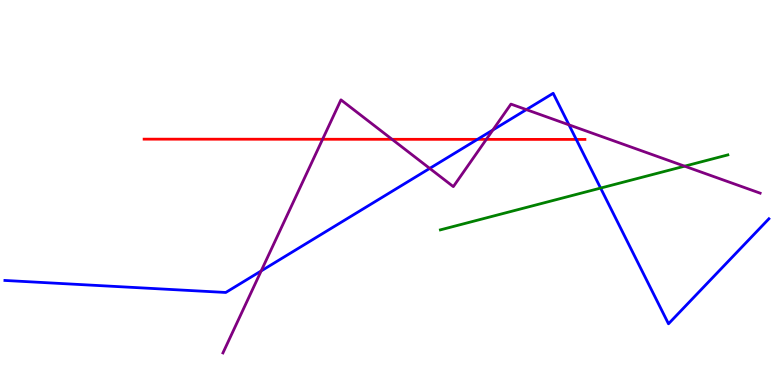[{'lines': ['blue', 'red'], 'intersections': [{'x': 6.16, 'y': 6.38}, {'x': 7.44, 'y': 6.38}]}, {'lines': ['green', 'red'], 'intersections': []}, {'lines': ['purple', 'red'], 'intersections': [{'x': 4.16, 'y': 6.38}, {'x': 5.06, 'y': 6.38}, {'x': 6.28, 'y': 6.38}]}, {'lines': ['blue', 'green'], 'intersections': [{'x': 7.75, 'y': 5.11}]}, {'lines': ['blue', 'purple'], 'intersections': [{'x': 3.37, 'y': 2.96}, {'x': 5.54, 'y': 5.63}, {'x': 6.36, 'y': 6.62}, {'x': 6.79, 'y': 7.15}, {'x': 7.34, 'y': 6.76}]}, {'lines': ['green', 'purple'], 'intersections': [{'x': 8.83, 'y': 5.68}]}]